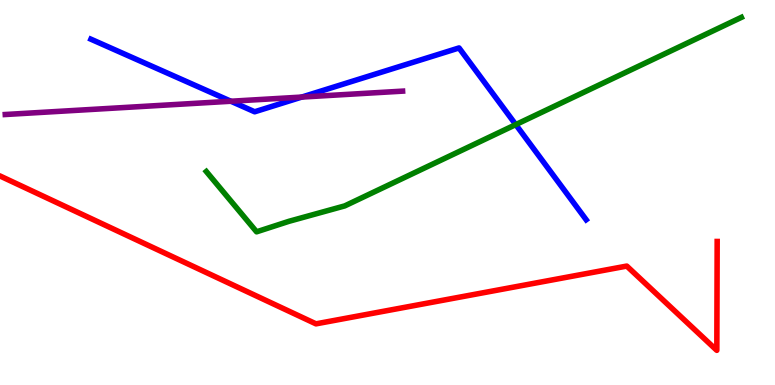[{'lines': ['blue', 'red'], 'intersections': []}, {'lines': ['green', 'red'], 'intersections': []}, {'lines': ['purple', 'red'], 'intersections': []}, {'lines': ['blue', 'green'], 'intersections': [{'x': 6.66, 'y': 6.76}]}, {'lines': ['blue', 'purple'], 'intersections': [{'x': 2.98, 'y': 7.37}, {'x': 3.89, 'y': 7.48}]}, {'lines': ['green', 'purple'], 'intersections': []}]